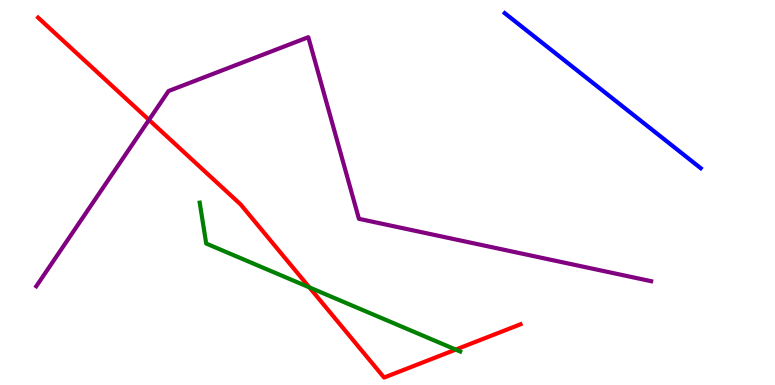[{'lines': ['blue', 'red'], 'intersections': []}, {'lines': ['green', 'red'], 'intersections': [{'x': 3.99, 'y': 2.54}, {'x': 5.88, 'y': 0.92}]}, {'lines': ['purple', 'red'], 'intersections': [{'x': 1.92, 'y': 6.89}]}, {'lines': ['blue', 'green'], 'intersections': []}, {'lines': ['blue', 'purple'], 'intersections': []}, {'lines': ['green', 'purple'], 'intersections': []}]